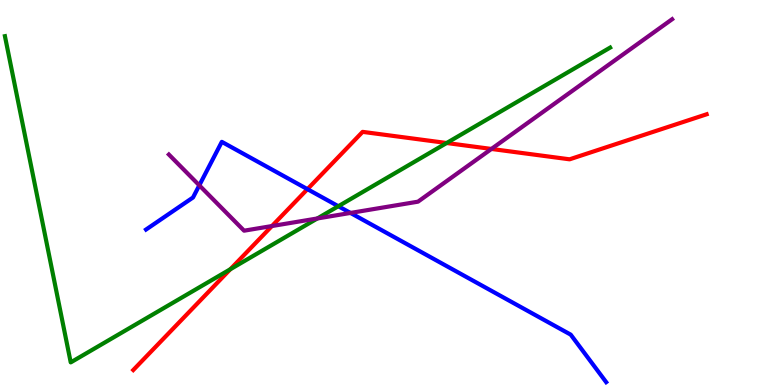[{'lines': ['blue', 'red'], 'intersections': [{'x': 3.97, 'y': 5.09}]}, {'lines': ['green', 'red'], 'intersections': [{'x': 2.97, 'y': 3.01}, {'x': 5.76, 'y': 6.29}]}, {'lines': ['purple', 'red'], 'intersections': [{'x': 3.51, 'y': 4.13}, {'x': 6.34, 'y': 6.13}]}, {'lines': ['blue', 'green'], 'intersections': [{'x': 4.37, 'y': 4.64}]}, {'lines': ['blue', 'purple'], 'intersections': [{'x': 2.57, 'y': 5.19}, {'x': 4.52, 'y': 4.47}]}, {'lines': ['green', 'purple'], 'intersections': [{'x': 4.09, 'y': 4.33}]}]